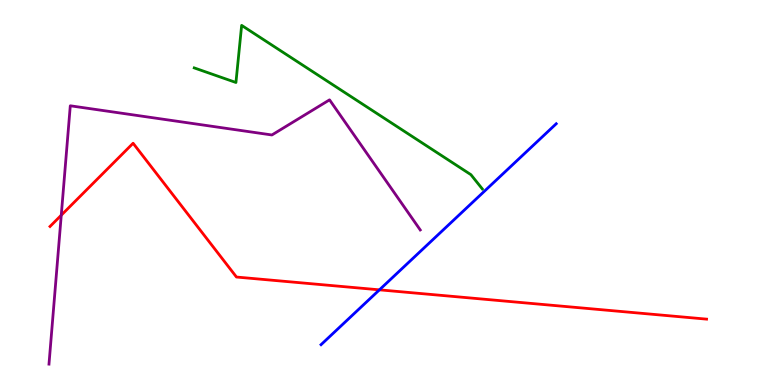[{'lines': ['blue', 'red'], 'intersections': [{'x': 4.9, 'y': 2.47}]}, {'lines': ['green', 'red'], 'intersections': []}, {'lines': ['purple', 'red'], 'intersections': [{'x': 0.791, 'y': 4.41}]}, {'lines': ['blue', 'green'], 'intersections': []}, {'lines': ['blue', 'purple'], 'intersections': []}, {'lines': ['green', 'purple'], 'intersections': []}]